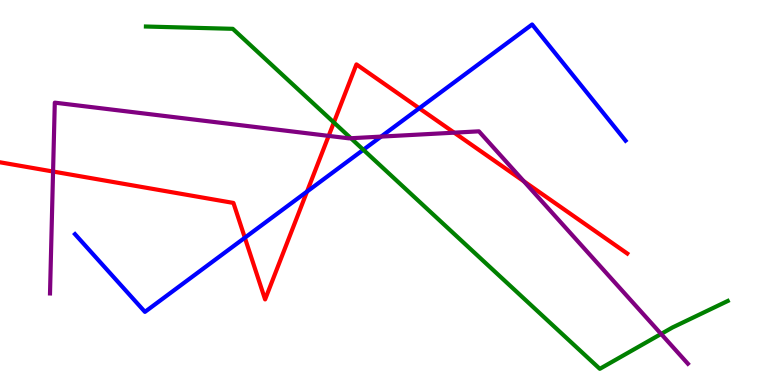[{'lines': ['blue', 'red'], 'intersections': [{'x': 3.16, 'y': 3.83}, {'x': 3.96, 'y': 5.02}, {'x': 5.41, 'y': 7.19}]}, {'lines': ['green', 'red'], 'intersections': [{'x': 4.31, 'y': 6.82}]}, {'lines': ['purple', 'red'], 'intersections': [{'x': 0.685, 'y': 5.54}, {'x': 4.24, 'y': 6.47}, {'x': 5.86, 'y': 6.55}, {'x': 6.76, 'y': 5.29}]}, {'lines': ['blue', 'green'], 'intersections': [{'x': 4.69, 'y': 6.11}]}, {'lines': ['blue', 'purple'], 'intersections': [{'x': 4.92, 'y': 6.45}]}, {'lines': ['green', 'purple'], 'intersections': [{'x': 4.53, 'y': 6.41}, {'x': 8.53, 'y': 1.33}]}]